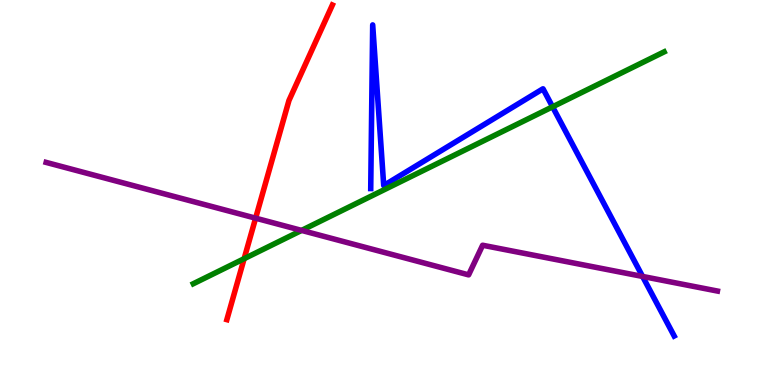[{'lines': ['blue', 'red'], 'intersections': []}, {'lines': ['green', 'red'], 'intersections': [{'x': 3.15, 'y': 3.28}]}, {'lines': ['purple', 'red'], 'intersections': [{'x': 3.3, 'y': 4.33}]}, {'lines': ['blue', 'green'], 'intersections': [{'x': 7.13, 'y': 7.23}]}, {'lines': ['blue', 'purple'], 'intersections': [{'x': 8.29, 'y': 2.82}]}, {'lines': ['green', 'purple'], 'intersections': [{'x': 3.89, 'y': 4.02}]}]